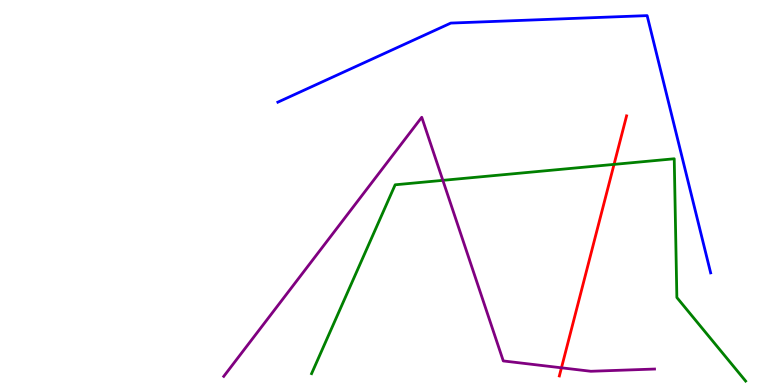[{'lines': ['blue', 'red'], 'intersections': []}, {'lines': ['green', 'red'], 'intersections': [{'x': 7.92, 'y': 5.73}]}, {'lines': ['purple', 'red'], 'intersections': [{'x': 7.24, 'y': 0.447}]}, {'lines': ['blue', 'green'], 'intersections': []}, {'lines': ['blue', 'purple'], 'intersections': []}, {'lines': ['green', 'purple'], 'intersections': [{'x': 5.71, 'y': 5.32}]}]